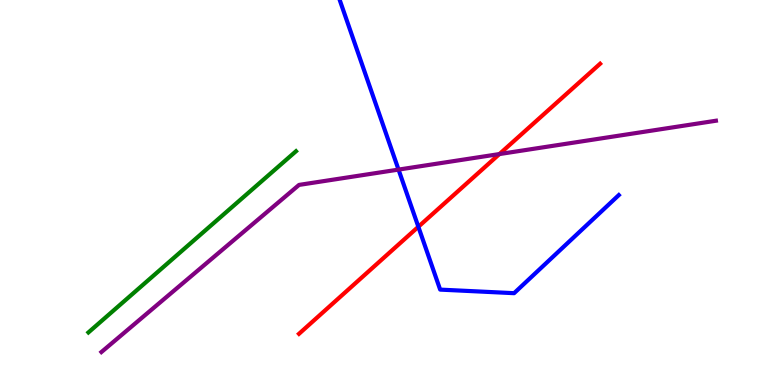[{'lines': ['blue', 'red'], 'intersections': [{'x': 5.4, 'y': 4.11}]}, {'lines': ['green', 'red'], 'intersections': []}, {'lines': ['purple', 'red'], 'intersections': [{'x': 6.44, 'y': 6.0}]}, {'lines': ['blue', 'green'], 'intersections': []}, {'lines': ['blue', 'purple'], 'intersections': [{'x': 5.14, 'y': 5.59}]}, {'lines': ['green', 'purple'], 'intersections': []}]